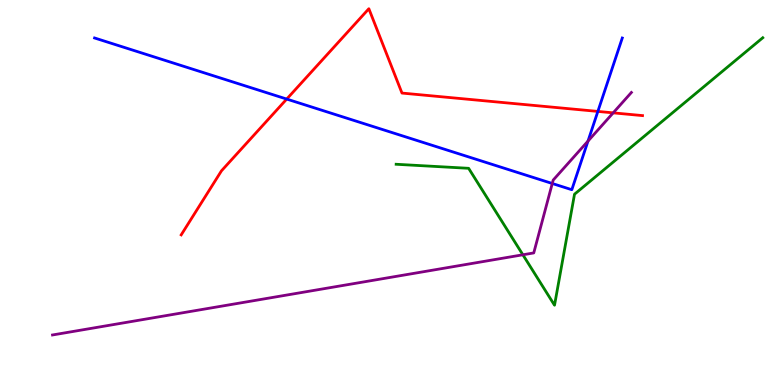[{'lines': ['blue', 'red'], 'intersections': [{'x': 3.7, 'y': 7.43}, {'x': 7.71, 'y': 7.11}]}, {'lines': ['green', 'red'], 'intersections': []}, {'lines': ['purple', 'red'], 'intersections': [{'x': 7.91, 'y': 7.07}]}, {'lines': ['blue', 'green'], 'intersections': []}, {'lines': ['blue', 'purple'], 'intersections': [{'x': 7.13, 'y': 5.23}, {'x': 7.59, 'y': 6.34}]}, {'lines': ['green', 'purple'], 'intersections': [{'x': 6.75, 'y': 3.38}]}]